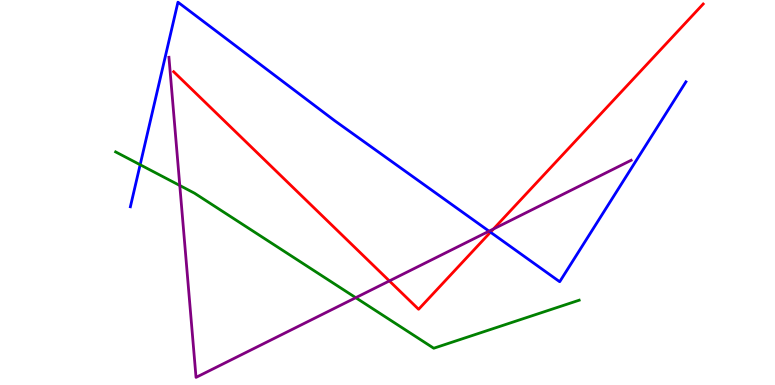[{'lines': ['blue', 'red'], 'intersections': [{'x': 6.33, 'y': 3.97}]}, {'lines': ['green', 'red'], 'intersections': []}, {'lines': ['purple', 'red'], 'intersections': [{'x': 5.02, 'y': 2.7}, {'x': 6.37, 'y': 4.05}]}, {'lines': ['blue', 'green'], 'intersections': [{'x': 1.81, 'y': 5.72}]}, {'lines': ['blue', 'purple'], 'intersections': [{'x': 6.31, 'y': 4.0}]}, {'lines': ['green', 'purple'], 'intersections': [{'x': 2.32, 'y': 5.18}, {'x': 4.59, 'y': 2.27}]}]